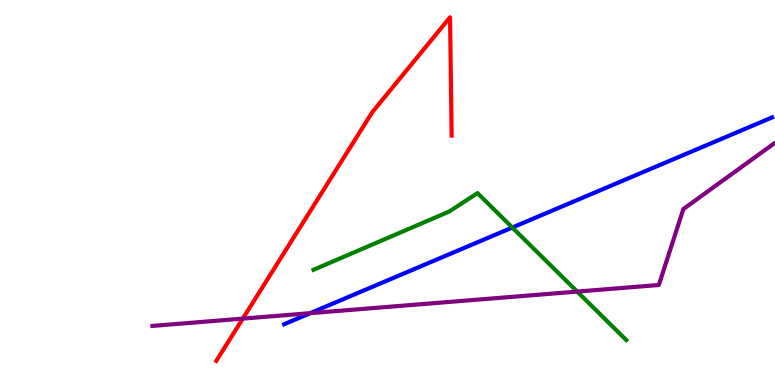[{'lines': ['blue', 'red'], 'intersections': []}, {'lines': ['green', 'red'], 'intersections': []}, {'lines': ['purple', 'red'], 'intersections': [{'x': 3.13, 'y': 1.72}]}, {'lines': ['blue', 'green'], 'intersections': [{'x': 6.61, 'y': 4.09}]}, {'lines': ['blue', 'purple'], 'intersections': [{'x': 4.0, 'y': 1.87}]}, {'lines': ['green', 'purple'], 'intersections': [{'x': 7.45, 'y': 2.43}]}]